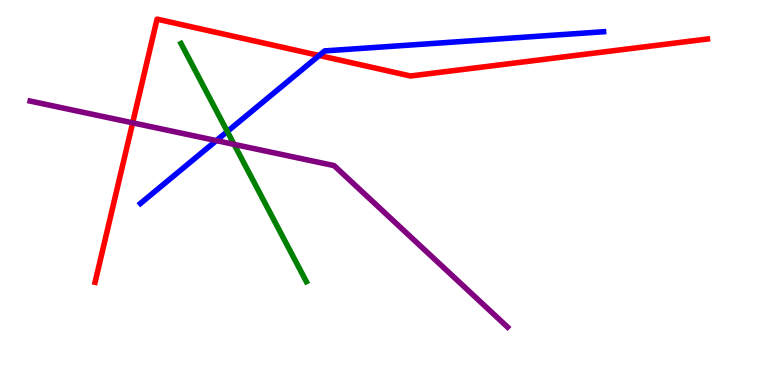[{'lines': ['blue', 'red'], 'intersections': [{'x': 4.12, 'y': 8.56}]}, {'lines': ['green', 'red'], 'intersections': []}, {'lines': ['purple', 'red'], 'intersections': [{'x': 1.71, 'y': 6.81}]}, {'lines': ['blue', 'green'], 'intersections': [{'x': 2.93, 'y': 6.58}]}, {'lines': ['blue', 'purple'], 'intersections': [{'x': 2.79, 'y': 6.35}]}, {'lines': ['green', 'purple'], 'intersections': [{'x': 3.02, 'y': 6.25}]}]